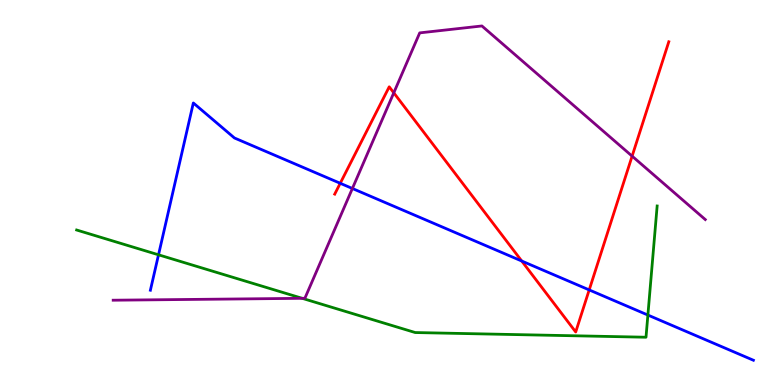[{'lines': ['blue', 'red'], 'intersections': [{'x': 4.39, 'y': 5.24}, {'x': 6.73, 'y': 3.22}, {'x': 7.6, 'y': 2.47}]}, {'lines': ['green', 'red'], 'intersections': []}, {'lines': ['purple', 'red'], 'intersections': [{'x': 5.08, 'y': 7.59}, {'x': 8.16, 'y': 5.94}]}, {'lines': ['blue', 'green'], 'intersections': [{'x': 2.05, 'y': 3.38}, {'x': 8.36, 'y': 1.82}]}, {'lines': ['blue', 'purple'], 'intersections': [{'x': 4.55, 'y': 5.1}]}, {'lines': ['green', 'purple'], 'intersections': [{'x': 3.9, 'y': 2.25}]}]